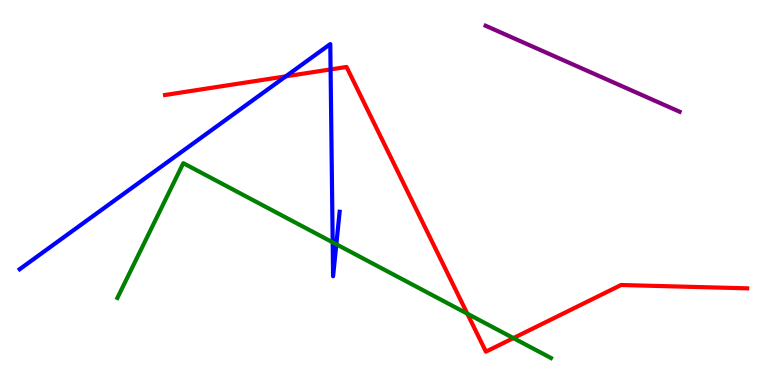[{'lines': ['blue', 'red'], 'intersections': [{'x': 3.69, 'y': 8.02}, {'x': 4.27, 'y': 8.2}]}, {'lines': ['green', 'red'], 'intersections': [{'x': 6.03, 'y': 1.85}, {'x': 6.62, 'y': 1.22}]}, {'lines': ['purple', 'red'], 'intersections': []}, {'lines': ['blue', 'green'], 'intersections': [{'x': 4.29, 'y': 3.71}, {'x': 4.34, 'y': 3.66}]}, {'lines': ['blue', 'purple'], 'intersections': []}, {'lines': ['green', 'purple'], 'intersections': []}]